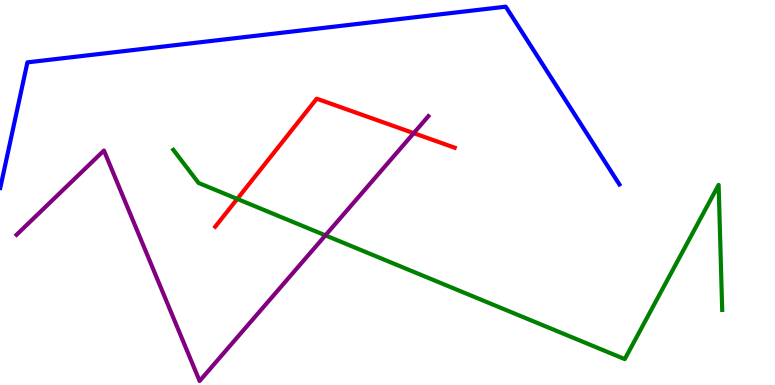[{'lines': ['blue', 'red'], 'intersections': []}, {'lines': ['green', 'red'], 'intersections': [{'x': 3.06, 'y': 4.83}]}, {'lines': ['purple', 'red'], 'intersections': [{'x': 5.34, 'y': 6.54}]}, {'lines': ['blue', 'green'], 'intersections': []}, {'lines': ['blue', 'purple'], 'intersections': []}, {'lines': ['green', 'purple'], 'intersections': [{'x': 4.2, 'y': 3.89}]}]